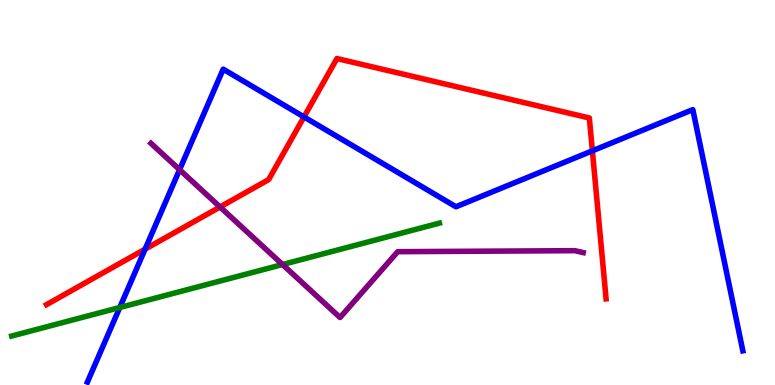[{'lines': ['blue', 'red'], 'intersections': [{'x': 1.87, 'y': 3.53}, {'x': 3.92, 'y': 6.96}, {'x': 7.64, 'y': 6.08}]}, {'lines': ['green', 'red'], 'intersections': []}, {'lines': ['purple', 'red'], 'intersections': [{'x': 2.84, 'y': 4.62}]}, {'lines': ['blue', 'green'], 'intersections': [{'x': 1.55, 'y': 2.01}]}, {'lines': ['blue', 'purple'], 'intersections': [{'x': 2.32, 'y': 5.59}]}, {'lines': ['green', 'purple'], 'intersections': [{'x': 3.65, 'y': 3.13}]}]